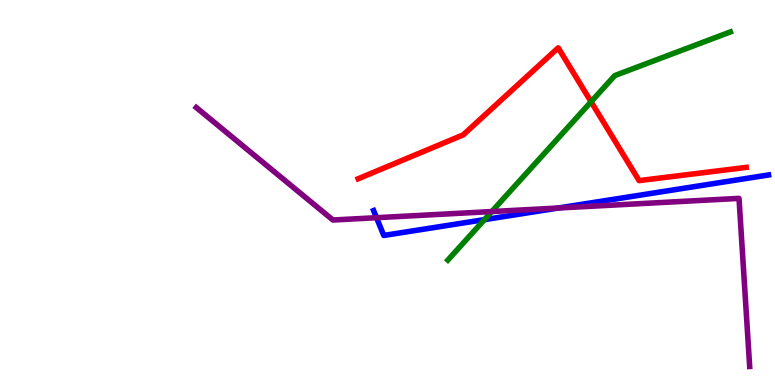[{'lines': ['blue', 'red'], 'intersections': []}, {'lines': ['green', 'red'], 'intersections': [{'x': 7.63, 'y': 7.36}]}, {'lines': ['purple', 'red'], 'intersections': []}, {'lines': ['blue', 'green'], 'intersections': [{'x': 6.25, 'y': 4.3}]}, {'lines': ['blue', 'purple'], 'intersections': [{'x': 4.86, 'y': 4.35}, {'x': 7.2, 'y': 4.6}]}, {'lines': ['green', 'purple'], 'intersections': [{'x': 6.35, 'y': 4.51}]}]